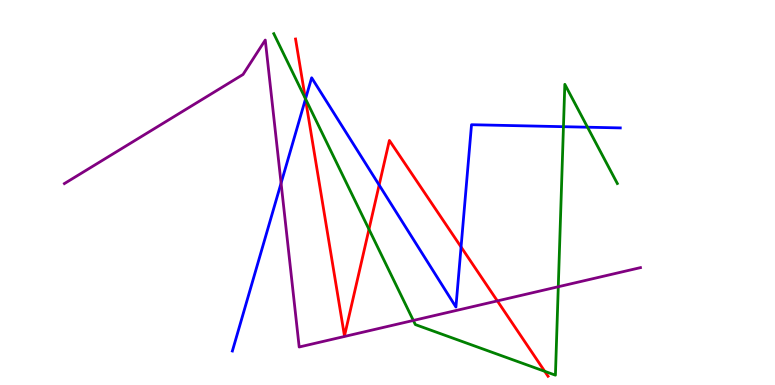[{'lines': ['blue', 'red'], 'intersections': [{'x': 3.94, 'y': 7.43}, {'x': 4.89, 'y': 5.19}, {'x': 5.95, 'y': 3.59}]}, {'lines': ['green', 'red'], 'intersections': [{'x': 3.94, 'y': 7.44}, {'x': 4.76, 'y': 4.04}, {'x': 7.03, 'y': 0.356}]}, {'lines': ['purple', 'red'], 'intersections': [{'x': 6.42, 'y': 2.18}]}, {'lines': ['blue', 'green'], 'intersections': [{'x': 3.94, 'y': 7.43}, {'x': 7.27, 'y': 6.71}, {'x': 7.58, 'y': 6.7}]}, {'lines': ['blue', 'purple'], 'intersections': [{'x': 3.63, 'y': 5.24}]}, {'lines': ['green', 'purple'], 'intersections': [{'x': 5.33, 'y': 1.68}, {'x': 7.2, 'y': 2.55}]}]